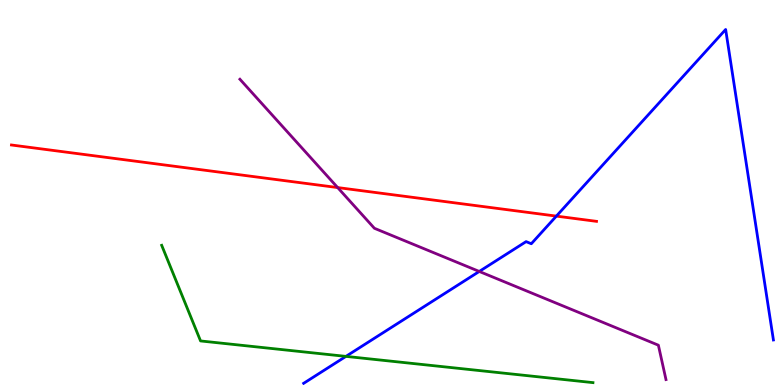[{'lines': ['blue', 'red'], 'intersections': [{'x': 7.18, 'y': 4.39}]}, {'lines': ['green', 'red'], 'intersections': []}, {'lines': ['purple', 'red'], 'intersections': [{'x': 4.36, 'y': 5.13}]}, {'lines': ['blue', 'green'], 'intersections': [{'x': 4.46, 'y': 0.743}]}, {'lines': ['blue', 'purple'], 'intersections': [{'x': 6.18, 'y': 2.95}]}, {'lines': ['green', 'purple'], 'intersections': []}]